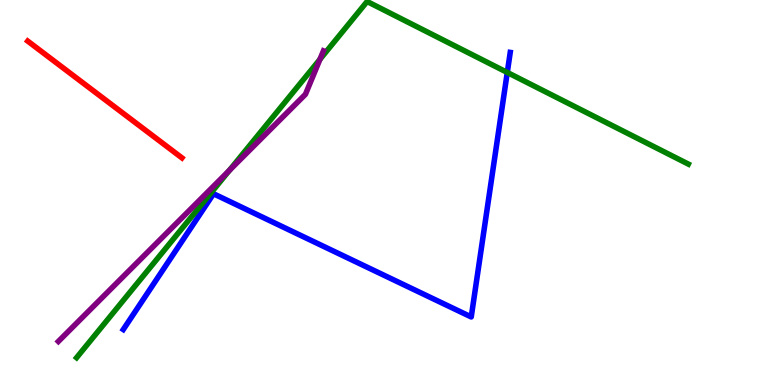[{'lines': ['blue', 'red'], 'intersections': []}, {'lines': ['green', 'red'], 'intersections': []}, {'lines': ['purple', 'red'], 'intersections': []}, {'lines': ['blue', 'green'], 'intersections': [{'x': 6.55, 'y': 8.12}]}, {'lines': ['blue', 'purple'], 'intersections': []}, {'lines': ['green', 'purple'], 'intersections': [{'x': 2.96, 'y': 5.57}, {'x': 4.13, 'y': 8.46}]}]